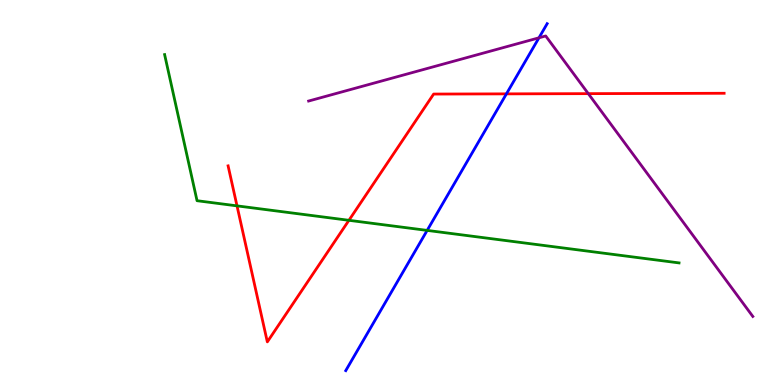[{'lines': ['blue', 'red'], 'intersections': [{'x': 6.53, 'y': 7.56}]}, {'lines': ['green', 'red'], 'intersections': [{'x': 3.06, 'y': 4.65}, {'x': 4.5, 'y': 4.28}]}, {'lines': ['purple', 'red'], 'intersections': [{'x': 7.59, 'y': 7.57}]}, {'lines': ['blue', 'green'], 'intersections': [{'x': 5.51, 'y': 4.02}]}, {'lines': ['blue', 'purple'], 'intersections': [{'x': 6.95, 'y': 9.02}]}, {'lines': ['green', 'purple'], 'intersections': []}]